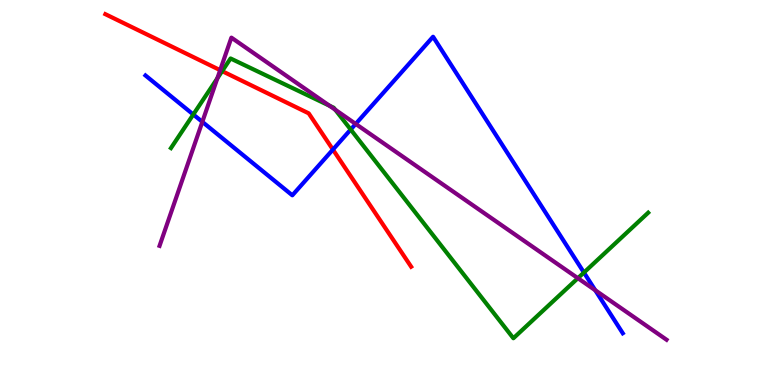[{'lines': ['blue', 'red'], 'intersections': [{'x': 4.3, 'y': 6.11}]}, {'lines': ['green', 'red'], 'intersections': [{'x': 2.87, 'y': 8.15}]}, {'lines': ['purple', 'red'], 'intersections': [{'x': 2.84, 'y': 8.18}]}, {'lines': ['blue', 'green'], 'intersections': [{'x': 2.49, 'y': 7.03}, {'x': 4.53, 'y': 6.64}, {'x': 7.53, 'y': 2.92}]}, {'lines': ['blue', 'purple'], 'intersections': [{'x': 2.61, 'y': 6.83}, {'x': 4.59, 'y': 6.78}, {'x': 7.68, 'y': 2.46}]}, {'lines': ['green', 'purple'], 'intersections': [{'x': 2.8, 'y': 7.97}, {'x': 4.25, 'y': 7.26}, {'x': 4.33, 'y': 7.15}, {'x': 7.46, 'y': 2.77}]}]